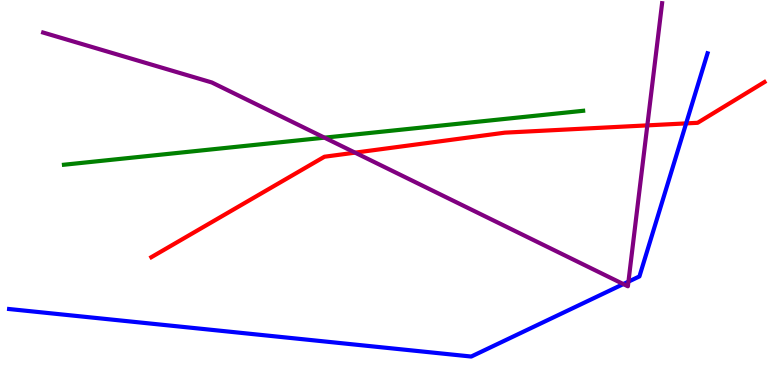[{'lines': ['blue', 'red'], 'intersections': [{'x': 8.85, 'y': 6.8}]}, {'lines': ['green', 'red'], 'intersections': []}, {'lines': ['purple', 'red'], 'intersections': [{'x': 4.58, 'y': 6.04}, {'x': 8.35, 'y': 6.74}]}, {'lines': ['blue', 'green'], 'intersections': []}, {'lines': ['blue', 'purple'], 'intersections': [{'x': 8.04, 'y': 2.62}, {'x': 8.11, 'y': 2.68}]}, {'lines': ['green', 'purple'], 'intersections': [{'x': 4.19, 'y': 6.42}]}]